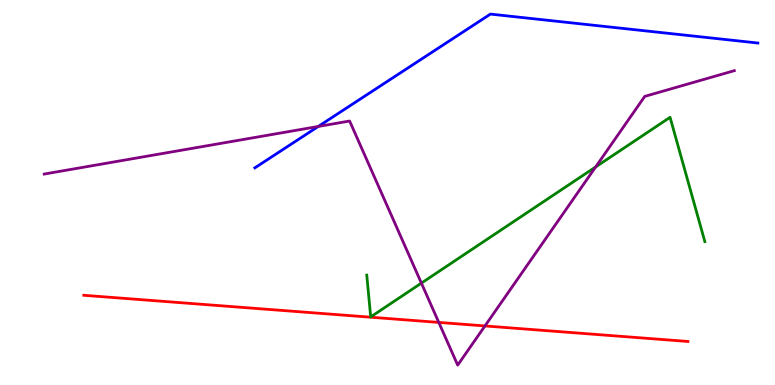[{'lines': ['blue', 'red'], 'intersections': []}, {'lines': ['green', 'red'], 'intersections': []}, {'lines': ['purple', 'red'], 'intersections': [{'x': 5.66, 'y': 1.63}, {'x': 6.26, 'y': 1.53}]}, {'lines': ['blue', 'green'], 'intersections': []}, {'lines': ['blue', 'purple'], 'intersections': [{'x': 4.11, 'y': 6.72}]}, {'lines': ['green', 'purple'], 'intersections': [{'x': 5.44, 'y': 2.65}, {'x': 7.69, 'y': 5.66}]}]